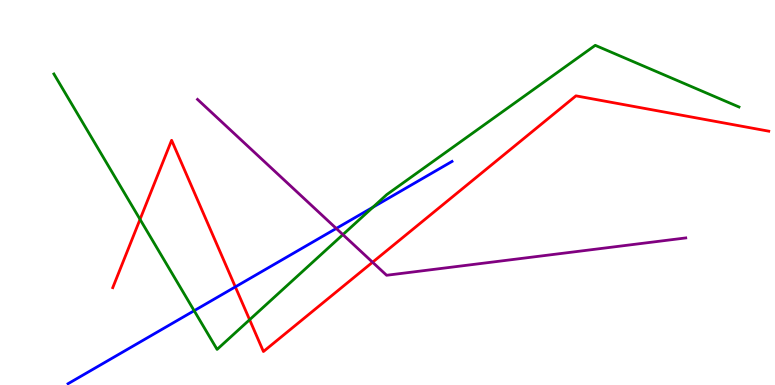[{'lines': ['blue', 'red'], 'intersections': [{'x': 3.04, 'y': 2.55}]}, {'lines': ['green', 'red'], 'intersections': [{'x': 1.81, 'y': 4.3}, {'x': 3.22, 'y': 1.7}]}, {'lines': ['purple', 'red'], 'intersections': [{'x': 4.81, 'y': 3.19}]}, {'lines': ['blue', 'green'], 'intersections': [{'x': 2.51, 'y': 1.93}, {'x': 4.81, 'y': 4.62}]}, {'lines': ['blue', 'purple'], 'intersections': [{'x': 4.34, 'y': 4.07}]}, {'lines': ['green', 'purple'], 'intersections': [{'x': 4.42, 'y': 3.91}]}]